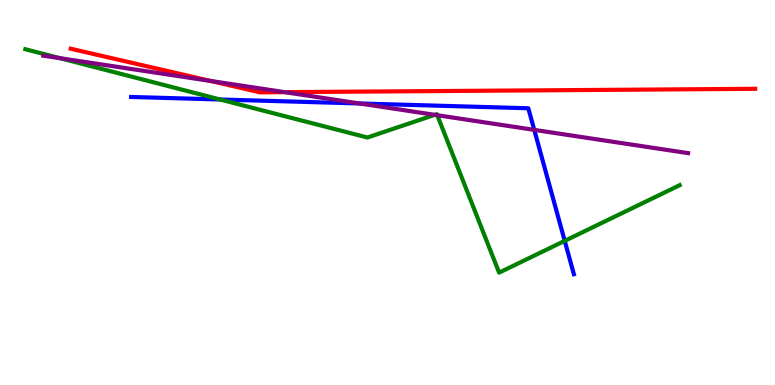[{'lines': ['blue', 'red'], 'intersections': []}, {'lines': ['green', 'red'], 'intersections': []}, {'lines': ['purple', 'red'], 'intersections': [{'x': 2.72, 'y': 7.9}, {'x': 3.67, 'y': 7.61}]}, {'lines': ['blue', 'green'], 'intersections': [{'x': 2.84, 'y': 7.42}, {'x': 7.29, 'y': 3.74}]}, {'lines': ['blue', 'purple'], 'intersections': [{'x': 4.64, 'y': 7.31}, {'x': 6.89, 'y': 6.63}]}, {'lines': ['green', 'purple'], 'intersections': [{'x': 0.777, 'y': 8.49}, {'x': 5.61, 'y': 7.02}, {'x': 5.64, 'y': 7.01}]}]